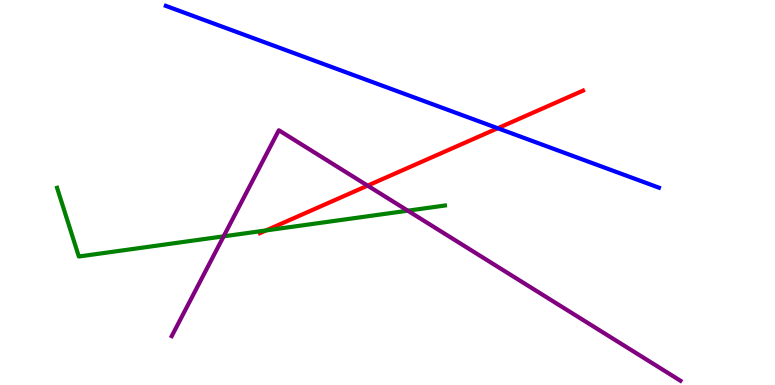[{'lines': ['blue', 'red'], 'intersections': [{'x': 6.42, 'y': 6.67}]}, {'lines': ['green', 'red'], 'intersections': [{'x': 3.43, 'y': 4.01}]}, {'lines': ['purple', 'red'], 'intersections': [{'x': 4.74, 'y': 5.18}]}, {'lines': ['blue', 'green'], 'intersections': []}, {'lines': ['blue', 'purple'], 'intersections': []}, {'lines': ['green', 'purple'], 'intersections': [{'x': 2.89, 'y': 3.86}, {'x': 5.26, 'y': 4.53}]}]